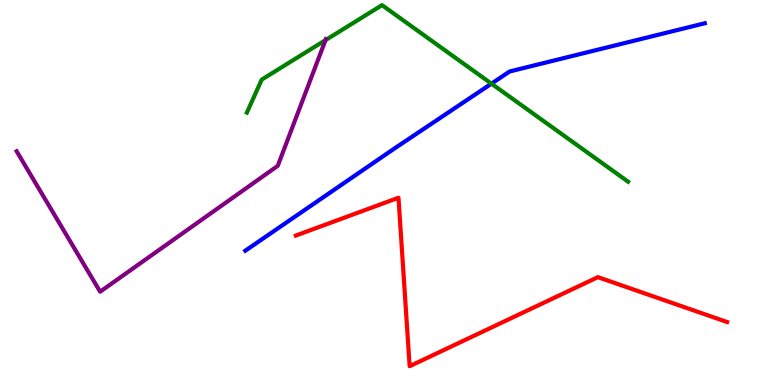[{'lines': ['blue', 'red'], 'intersections': []}, {'lines': ['green', 'red'], 'intersections': []}, {'lines': ['purple', 'red'], 'intersections': []}, {'lines': ['blue', 'green'], 'intersections': [{'x': 6.34, 'y': 7.83}]}, {'lines': ['blue', 'purple'], 'intersections': []}, {'lines': ['green', 'purple'], 'intersections': [{'x': 4.2, 'y': 8.96}]}]